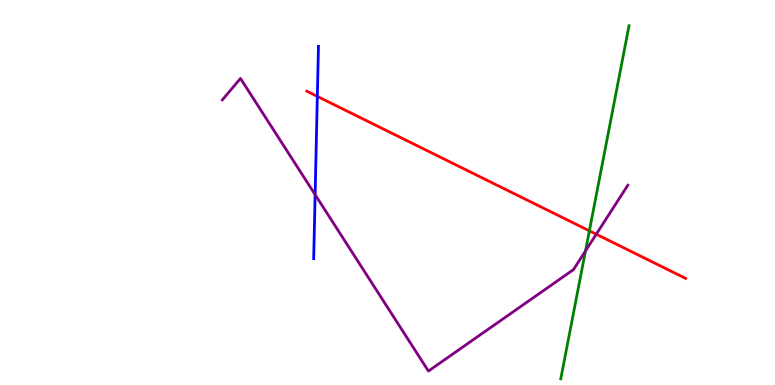[{'lines': ['blue', 'red'], 'intersections': [{'x': 4.09, 'y': 7.5}]}, {'lines': ['green', 'red'], 'intersections': [{'x': 7.6, 'y': 4.0}]}, {'lines': ['purple', 'red'], 'intersections': [{'x': 7.69, 'y': 3.92}]}, {'lines': ['blue', 'green'], 'intersections': []}, {'lines': ['blue', 'purple'], 'intersections': [{'x': 4.07, 'y': 4.94}]}, {'lines': ['green', 'purple'], 'intersections': [{'x': 7.55, 'y': 3.48}]}]